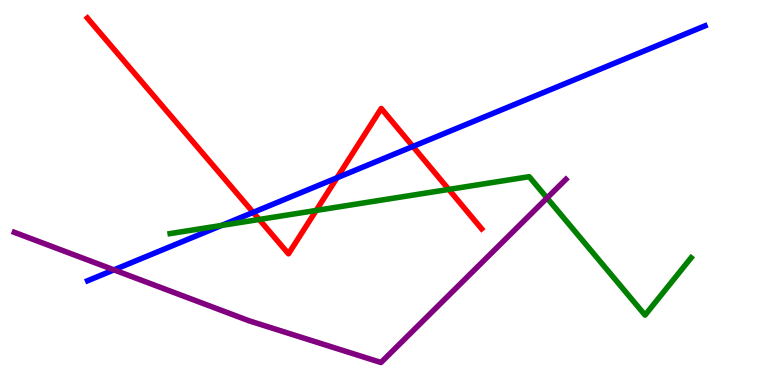[{'lines': ['blue', 'red'], 'intersections': [{'x': 3.27, 'y': 4.48}, {'x': 4.35, 'y': 5.38}, {'x': 5.33, 'y': 6.2}]}, {'lines': ['green', 'red'], 'intersections': [{'x': 3.34, 'y': 4.3}, {'x': 4.08, 'y': 4.53}, {'x': 5.79, 'y': 5.08}]}, {'lines': ['purple', 'red'], 'intersections': []}, {'lines': ['blue', 'green'], 'intersections': [{'x': 2.86, 'y': 4.14}]}, {'lines': ['blue', 'purple'], 'intersections': [{'x': 1.47, 'y': 2.99}]}, {'lines': ['green', 'purple'], 'intersections': [{'x': 7.06, 'y': 4.86}]}]